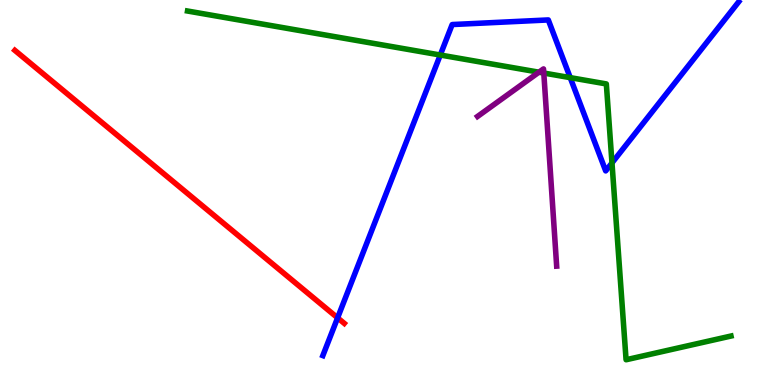[{'lines': ['blue', 'red'], 'intersections': [{'x': 4.36, 'y': 1.74}]}, {'lines': ['green', 'red'], 'intersections': []}, {'lines': ['purple', 'red'], 'intersections': []}, {'lines': ['blue', 'green'], 'intersections': [{'x': 5.68, 'y': 8.57}, {'x': 7.36, 'y': 7.98}, {'x': 7.9, 'y': 5.77}]}, {'lines': ['blue', 'purple'], 'intersections': []}, {'lines': ['green', 'purple'], 'intersections': [{'x': 6.95, 'y': 8.12}, {'x': 7.02, 'y': 8.1}]}]